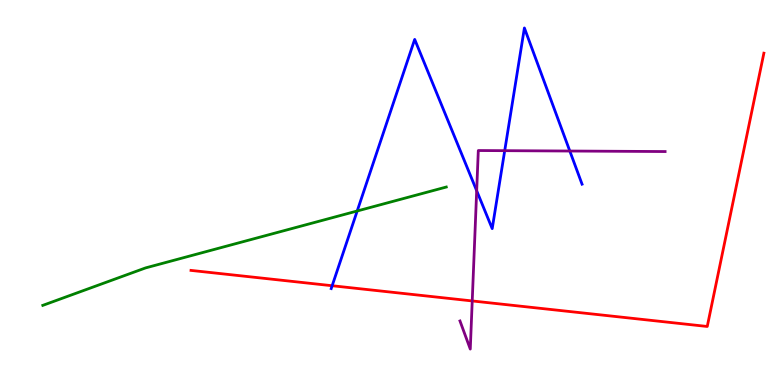[{'lines': ['blue', 'red'], 'intersections': [{'x': 4.29, 'y': 2.58}]}, {'lines': ['green', 'red'], 'intersections': []}, {'lines': ['purple', 'red'], 'intersections': [{'x': 6.09, 'y': 2.18}]}, {'lines': ['blue', 'green'], 'intersections': [{'x': 4.61, 'y': 4.52}]}, {'lines': ['blue', 'purple'], 'intersections': [{'x': 6.15, 'y': 5.05}, {'x': 6.51, 'y': 6.09}, {'x': 7.35, 'y': 6.08}]}, {'lines': ['green', 'purple'], 'intersections': []}]